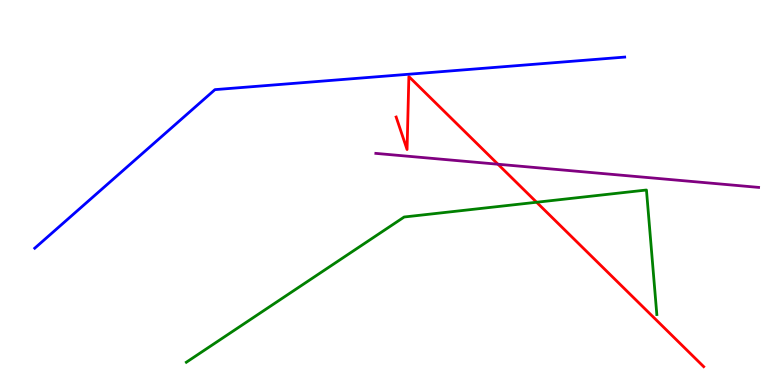[{'lines': ['blue', 'red'], 'intersections': []}, {'lines': ['green', 'red'], 'intersections': [{'x': 6.92, 'y': 4.75}]}, {'lines': ['purple', 'red'], 'intersections': [{'x': 6.43, 'y': 5.73}]}, {'lines': ['blue', 'green'], 'intersections': []}, {'lines': ['blue', 'purple'], 'intersections': []}, {'lines': ['green', 'purple'], 'intersections': []}]